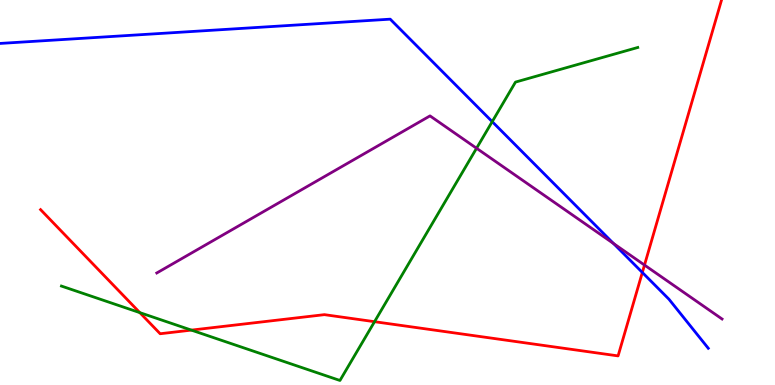[{'lines': ['blue', 'red'], 'intersections': [{'x': 8.29, 'y': 2.92}]}, {'lines': ['green', 'red'], 'intersections': [{'x': 1.8, 'y': 1.88}, {'x': 2.47, 'y': 1.43}, {'x': 4.83, 'y': 1.64}]}, {'lines': ['purple', 'red'], 'intersections': [{'x': 8.32, 'y': 3.12}]}, {'lines': ['blue', 'green'], 'intersections': [{'x': 6.35, 'y': 6.84}]}, {'lines': ['blue', 'purple'], 'intersections': [{'x': 7.92, 'y': 3.67}]}, {'lines': ['green', 'purple'], 'intersections': [{'x': 6.15, 'y': 6.15}]}]